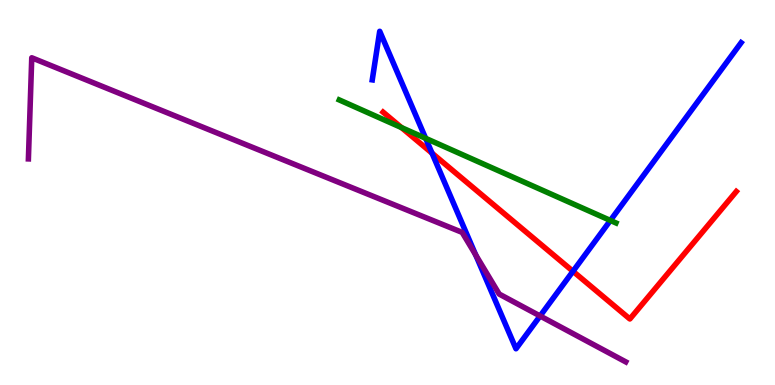[{'lines': ['blue', 'red'], 'intersections': [{'x': 5.57, 'y': 6.02}, {'x': 7.39, 'y': 2.95}]}, {'lines': ['green', 'red'], 'intersections': [{'x': 5.18, 'y': 6.69}]}, {'lines': ['purple', 'red'], 'intersections': []}, {'lines': ['blue', 'green'], 'intersections': [{'x': 5.49, 'y': 6.41}, {'x': 7.88, 'y': 4.27}]}, {'lines': ['blue', 'purple'], 'intersections': [{'x': 6.14, 'y': 3.38}, {'x': 6.97, 'y': 1.79}]}, {'lines': ['green', 'purple'], 'intersections': []}]